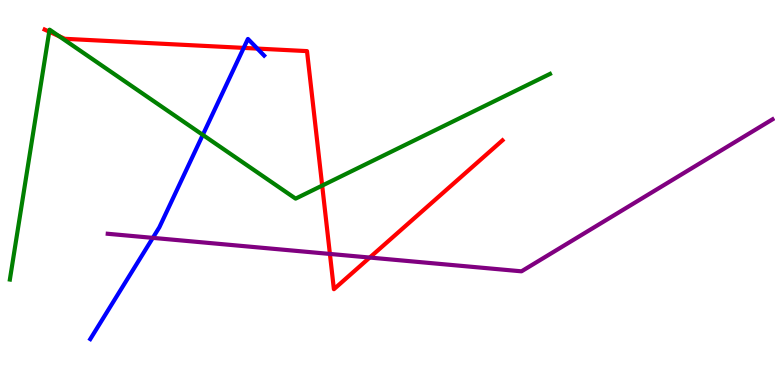[{'lines': ['blue', 'red'], 'intersections': [{'x': 3.14, 'y': 8.76}, {'x': 3.32, 'y': 8.74}]}, {'lines': ['green', 'red'], 'intersections': [{'x': 0.635, 'y': 9.18}, {'x': 0.763, 'y': 9.06}, {'x': 4.16, 'y': 5.18}]}, {'lines': ['purple', 'red'], 'intersections': [{'x': 4.26, 'y': 3.4}, {'x': 4.77, 'y': 3.31}]}, {'lines': ['blue', 'green'], 'intersections': [{'x': 2.62, 'y': 6.5}]}, {'lines': ['blue', 'purple'], 'intersections': [{'x': 1.97, 'y': 3.82}]}, {'lines': ['green', 'purple'], 'intersections': []}]